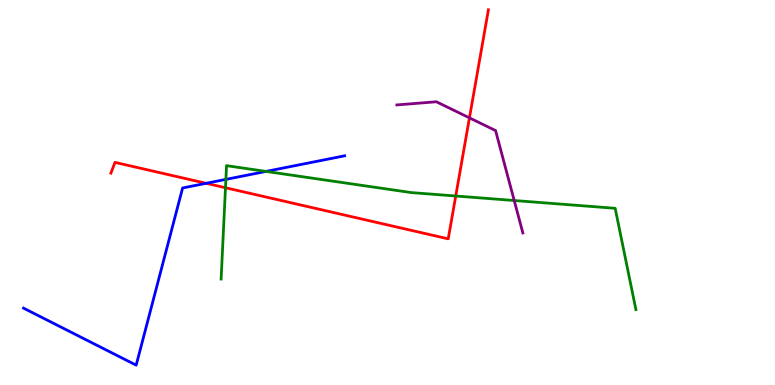[{'lines': ['blue', 'red'], 'intersections': [{'x': 2.66, 'y': 5.24}]}, {'lines': ['green', 'red'], 'intersections': [{'x': 2.91, 'y': 5.12}, {'x': 5.88, 'y': 4.91}]}, {'lines': ['purple', 'red'], 'intersections': [{'x': 6.06, 'y': 6.94}]}, {'lines': ['blue', 'green'], 'intersections': [{'x': 2.91, 'y': 5.34}, {'x': 3.43, 'y': 5.55}]}, {'lines': ['blue', 'purple'], 'intersections': []}, {'lines': ['green', 'purple'], 'intersections': [{'x': 6.64, 'y': 4.79}]}]